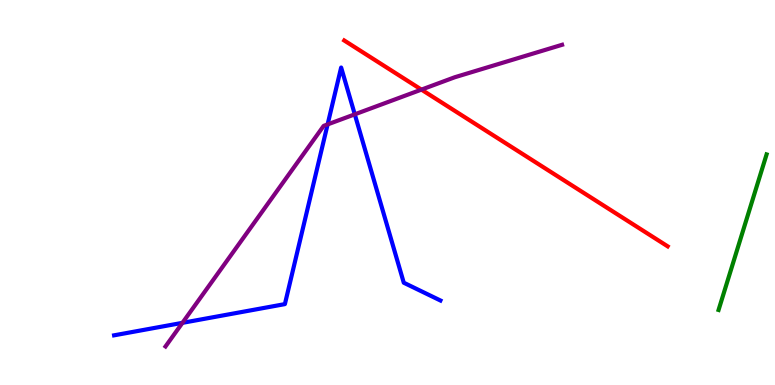[{'lines': ['blue', 'red'], 'intersections': []}, {'lines': ['green', 'red'], 'intersections': []}, {'lines': ['purple', 'red'], 'intersections': [{'x': 5.44, 'y': 7.67}]}, {'lines': ['blue', 'green'], 'intersections': []}, {'lines': ['blue', 'purple'], 'intersections': [{'x': 2.35, 'y': 1.61}, {'x': 4.23, 'y': 6.77}, {'x': 4.58, 'y': 7.03}]}, {'lines': ['green', 'purple'], 'intersections': []}]